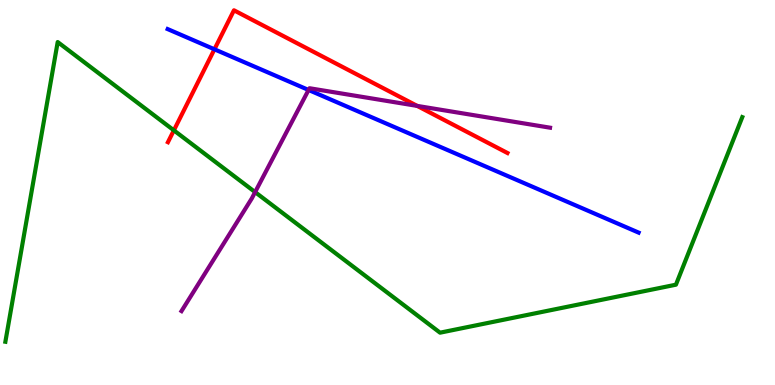[{'lines': ['blue', 'red'], 'intersections': [{'x': 2.77, 'y': 8.72}]}, {'lines': ['green', 'red'], 'intersections': [{'x': 2.24, 'y': 6.61}]}, {'lines': ['purple', 'red'], 'intersections': [{'x': 5.38, 'y': 7.25}]}, {'lines': ['blue', 'green'], 'intersections': []}, {'lines': ['blue', 'purple'], 'intersections': [{'x': 3.98, 'y': 7.66}]}, {'lines': ['green', 'purple'], 'intersections': [{'x': 3.29, 'y': 5.01}]}]